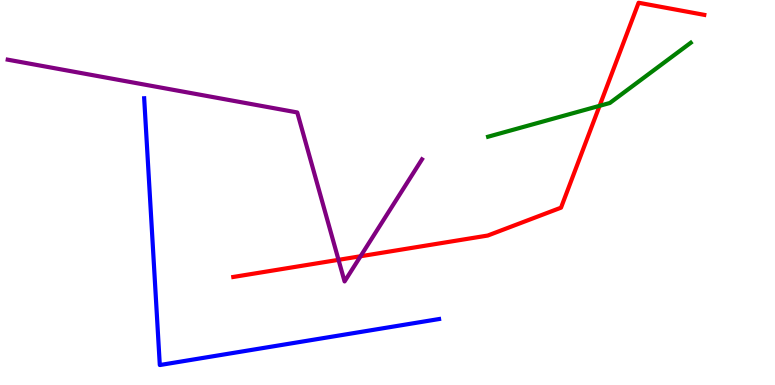[{'lines': ['blue', 'red'], 'intersections': []}, {'lines': ['green', 'red'], 'intersections': [{'x': 7.74, 'y': 7.25}]}, {'lines': ['purple', 'red'], 'intersections': [{'x': 4.37, 'y': 3.25}, {'x': 4.65, 'y': 3.34}]}, {'lines': ['blue', 'green'], 'intersections': []}, {'lines': ['blue', 'purple'], 'intersections': []}, {'lines': ['green', 'purple'], 'intersections': []}]